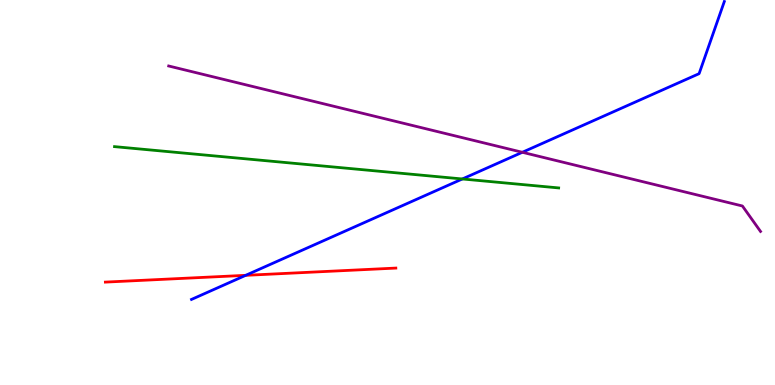[{'lines': ['blue', 'red'], 'intersections': [{'x': 3.17, 'y': 2.85}]}, {'lines': ['green', 'red'], 'intersections': []}, {'lines': ['purple', 'red'], 'intersections': []}, {'lines': ['blue', 'green'], 'intersections': [{'x': 5.97, 'y': 5.35}]}, {'lines': ['blue', 'purple'], 'intersections': [{'x': 6.74, 'y': 6.04}]}, {'lines': ['green', 'purple'], 'intersections': []}]